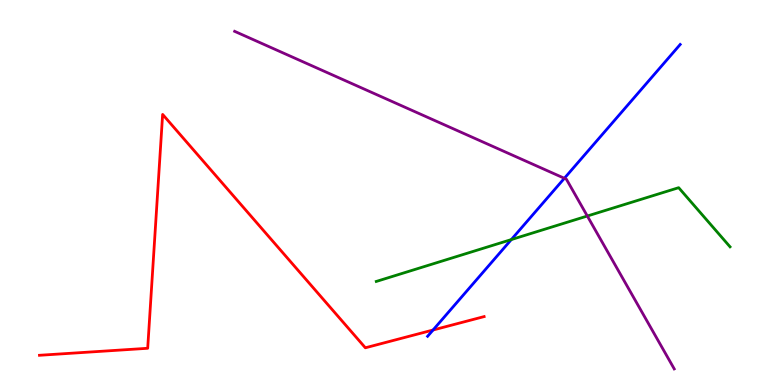[{'lines': ['blue', 'red'], 'intersections': [{'x': 5.59, 'y': 1.43}]}, {'lines': ['green', 'red'], 'intersections': []}, {'lines': ['purple', 'red'], 'intersections': []}, {'lines': ['blue', 'green'], 'intersections': [{'x': 6.6, 'y': 3.78}]}, {'lines': ['blue', 'purple'], 'intersections': [{'x': 7.28, 'y': 5.37}]}, {'lines': ['green', 'purple'], 'intersections': [{'x': 7.58, 'y': 4.39}]}]